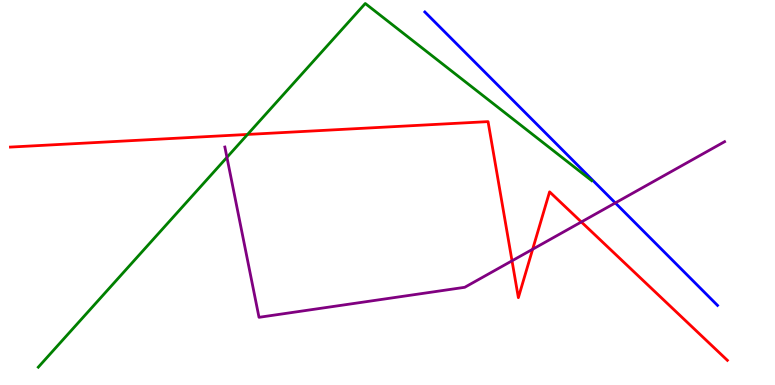[{'lines': ['blue', 'red'], 'intersections': []}, {'lines': ['green', 'red'], 'intersections': [{'x': 3.19, 'y': 6.51}]}, {'lines': ['purple', 'red'], 'intersections': [{'x': 6.61, 'y': 3.23}, {'x': 6.87, 'y': 3.53}, {'x': 7.5, 'y': 4.23}]}, {'lines': ['blue', 'green'], 'intersections': []}, {'lines': ['blue', 'purple'], 'intersections': [{'x': 7.94, 'y': 4.73}]}, {'lines': ['green', 'purple'], 'intersections': [{'x': 2.93, 'y': 5.91}]}]